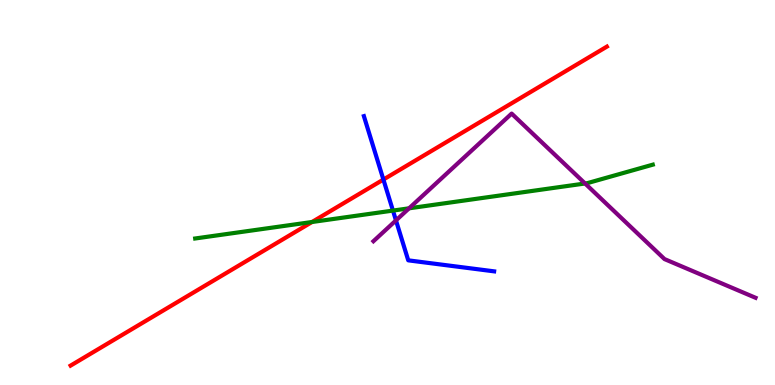[{'lines': ['blue', 'red'], 'intersections': [{'x': 4.95, 'y': 5.34}]}, {'lines': ['green', 'red'], 'intersections': [{'x': 4.03, 'y': 4.23}]}, {'lines': ['purple', 'red'], 'intersections': []}, {'lines': ['blue', 'green'], 'intersections': [{'x': 5.07, 'y': 4.53}]}, {'lines': ['blue', 'purple'], 'intersections': [{'x': 5.11, 'y': 4.28}]}, {'lines': ['green', 'purple'], 'intersections': [{'x': 5.28, 'y': 4.59}, {'x': 7.55, 'y': 5.23}]}]